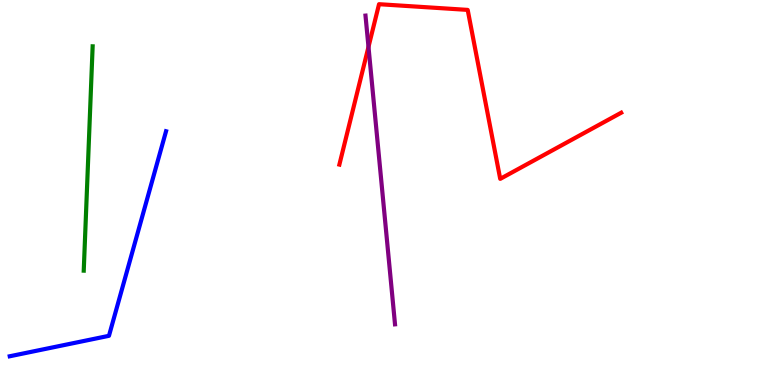[{'lines': ['blue', 'red'], 'intersections': []}, {'lines': ['green', 'red'], 'intersections': []}, {'lines': ['purple', 'red'], 'intersections': [{'x': 4.75, 'y': 8.78}]}, {'lines': ['blue', 'green'], 'intersections': []}, {'lines': ['blue', 'purple'], 'intersections': []}, {'lines': ['green', 'purple'], 'intersections': []}]